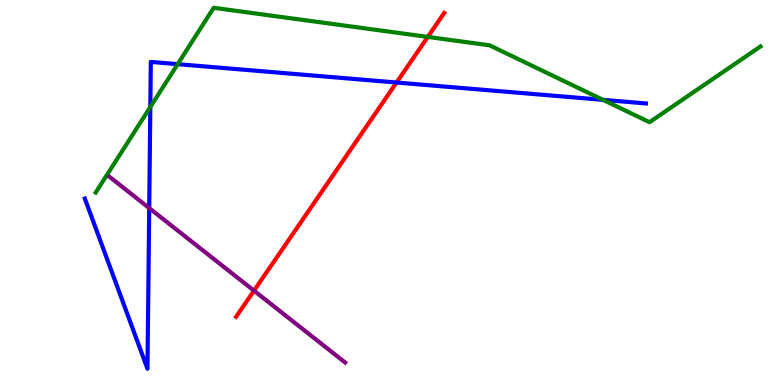[{'lines': ['blue', 'red'], 'intersections': [{'x': 5.12, 'y': 7.86}]}, {'lines': ['green', 'red'], 'intersections': [{'x': 5.52, 'y': 9.04}]}, {'lines': ['purple', 'red'], 'intersections': [{'x': 3.28, 'y': 2.45}]}, {'lines': ['blue', 'green'], 'intersections': [{'x': 1.94, 'y': 7.22}, {'x': 2.29, 'y': 8.33}, {'x': 7.78, 'y': 7.41}]}, {'lines': ['blue', 'purple'], 'intersections': [{'x': 1.93, 'y': 4.59}]}, {'lines': ['green', 'purple'], 'intersections': []}]